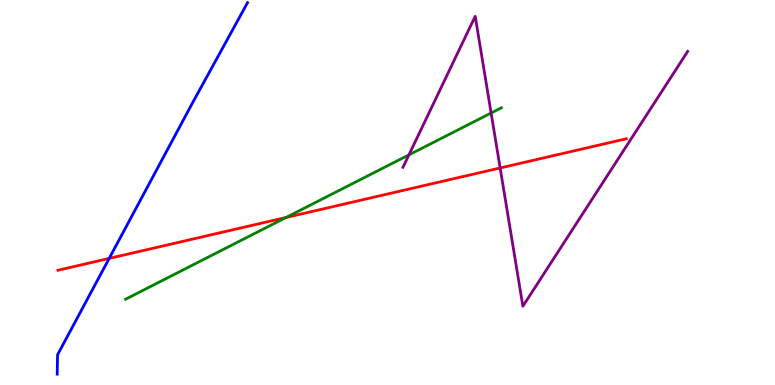[{'lines': ['blue', 'red'], 'intersections': [{'x': 1.41, 'y': 3.29}]}, {'lines': ['green', 'red'], 'intersections': [{'x': 3.69, 'y': 4.35}]}, {'lines': ['purple', 'red'], 'intersections': [{'x': 6.45, 'y': 5.64}]}, {'lines': ['blue', 'green'], 'intersections': []}, {'lines': ['blue', 'purple'], 'intersections': []}, {'lines': ['green', 'purple'], 'intersections': [{'x': 5.28, 'y': 5.98}, {'x': 6.34, 'y': 7.06}]}]